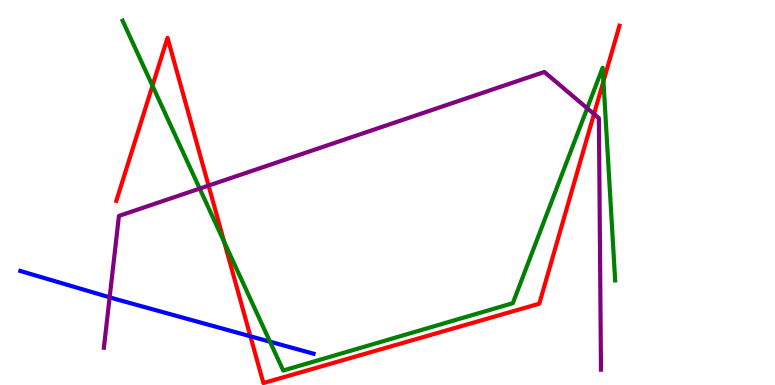[{'lines': ['blue', 'red'], 'intersections': [{'x': 3.23, 'y': 1.27}]}, {'lines': ['green', 'red'], 'intersections': [{'x': 1.97, 'y': 7.77}, {'x': 2.89, 'y': 3.71}, {'x': 7.79, 'y': 7.89}]}, {'lines': ['purple', 'red'], 'intersections': [{'x': 2.69, 'y': 5.18}, {'x': 7.66, 'y': 7.04}]}, {'lines': ['blue', 'green'], 'intersections': [{'x': 3.48, 'y': 1.13}]}, {'lines': ['blue', 'purple'], 'intersections': [{'x': 1.41, 'y': 2.28}]}, {'lines': ['green', 'purple'], 'intersections': [{'x': 2.58, 'y': 5.1}, {'x': 7.58, 'y': 7.19}]}]